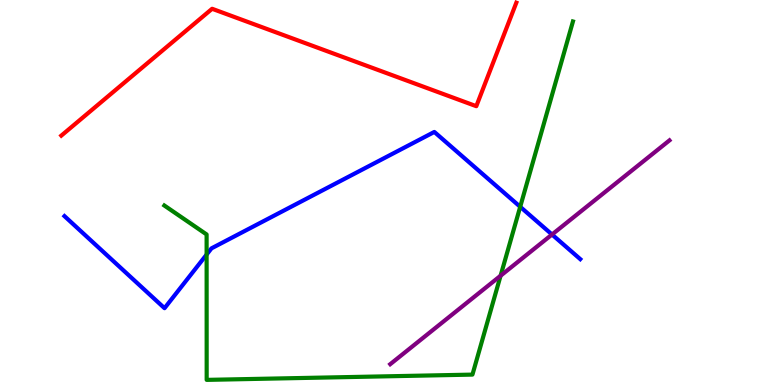[{'lines': ['blue', 'red'], 'intersections': []}, {'lines': ['green', 'red'], 'intersections': []}, {'lines': ['purple', 'red'], 'intersections': []}, {'lines': ['blue', 'green'], 'intersections': [{'x': 2.67, 'y': 3.39}, {'x': 6.71, 'y': 4.63}]}, {'lines': ['blue', 'purple'], 'intersections': [{'x': 7.12, 'y': 3.91}]}, {'lines': ['green', 'purple'], 'intersections': [{'x': 6.46, 'y': 2.84}]}]